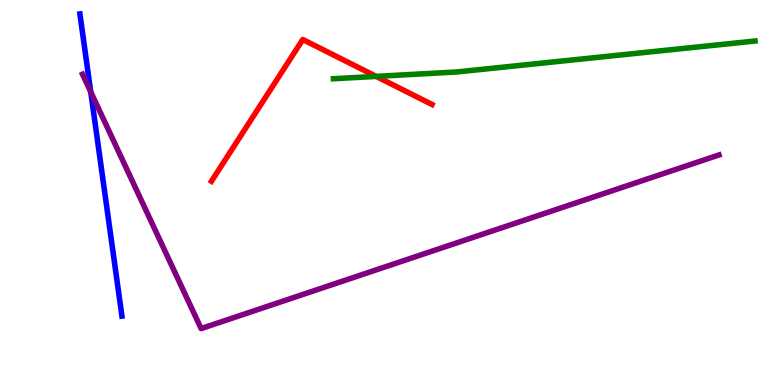[{'lines': ['blue', 'red'], 'intersections': []}, {'lines': ['green', 'red'], 'intersections': [{'x': 4.85, 'y': 8.02}]}, {'lines': ['purple', 'red'], 'intersections': []}, {'lines': ['blue', 'green'], 'intersections': []}, {'lines': ['blue', 'purple'], 'intersections': [{'x': 1.17, 'y': 7.61}]}, {'lines': ['green', 'purple'], 'intersections': []}]